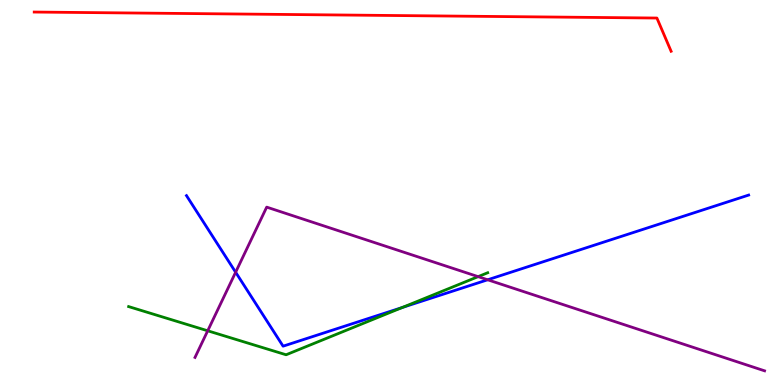[{'lines': ['blue', 'red'], 'intersections': []}, {'lines': ['green', 'red'], 'intersections': []}, {'lines': ['purple', 'red'], 'intersections': []}, {'lines': ['blue', 'green'], 'intersections': [{'x': 5.19, 'y': 2.01}]}, {'lines': ['blue', 'purple'], 'intersections': [{'x': 3.04, 'y': 2.93}, {'x': 6.29, 'y': 2.73}]}, {'lines': ['green', 'purple'], 'intersections': [{'x': 2.68, 'y': 1.41}, {'x': 6.17, 'y': 2.81}]}]